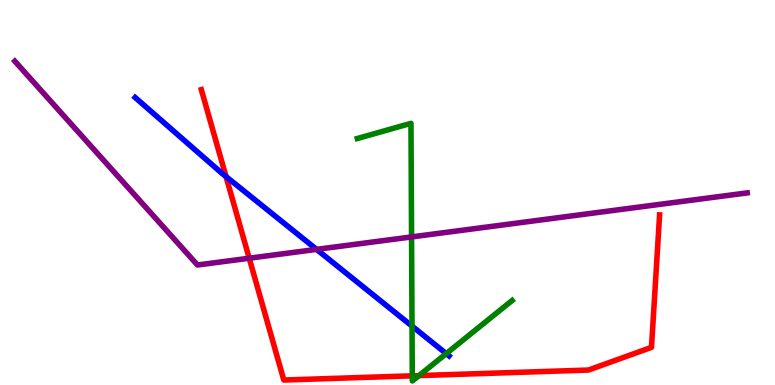[{'lines': ['blue', 'red'], 'intersections': [{'x': 2.92, 'y': 5.41}]}, {'lines': ['green', 'red'], 'intersections': [{'x': 5.32, 'y': 0.238}, {'x': 5.41, 'y': 0.244}]}, {'lines': ['purple', 'red'], 'intersections': [{'x': 3.22, 'y': 3.29}]}, {'lines': ['blue', 'green'], 'intersections': [{'x': 5.32, 'y': 1.53}, {'x': 5.76, 'y': 0.815}]}, {'lines': ['blue', 'purple'], 'intersections': [{'x': 4.08, 'y': 3.52}]}, {'lines': ['green', 'purple'], 'intersections': [{'x': 5.31, 'y': 3.85}]}]